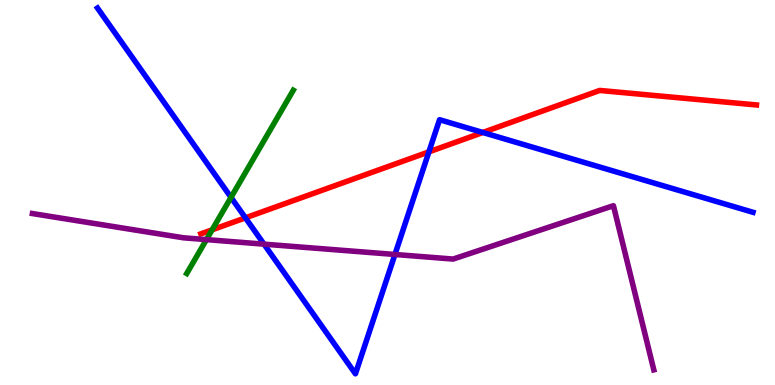[{'lines': ['blue', 'red'], 'intersections': [{'x': 3.17, 'y': 4.34}, {'x': 5.53, 'y': 6.06}, {'x': 6.23, 'y': 6.56}]}, {'lines': ['green', 'red'], 'intersections': [{'x': 2.74, 'y': 4.03}]}, {'lines': ['purple', 'red'], 'intersections': []}, {'lines': ['blue', 'green'], 'intersections': [{'x': 2.98, 'y': 4.87}]}, {'lines': ['blue', 'purple'], 'intersections': [{'x': 3.41, 'y': 3.66}, {'x': 5.1, 'y': 3.39}]}, {'lines': ['green', 'purple'], 'intersections': [{'x': 2.66, 'y': 3.78}]}]